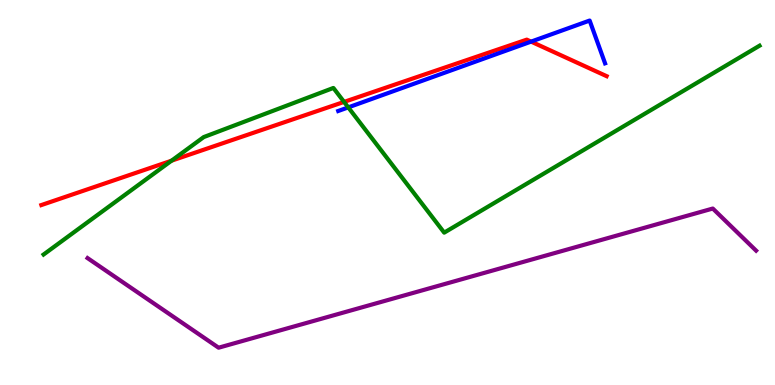[{'lines': ['blue', 'red'], 'intersections': [{'x': 6.85, 'y': 8.92}]}, {'lines': ['green', 'red'], 'intersections': [{'x': 2.21, 'y': 5.83}, {'x': 4.44, 'y': 7.35}]}, {'lines': ['purple', 'red'], 'intersections': []}, {'lines': ['blue', 'green'], 'intersections': [{'x': 4.49, 'y': 7.21}]}, {'lines': ['blue', 'purple'], 'intersections': []}, {'lines': ['green', 'purple'], 'intersections': []}]